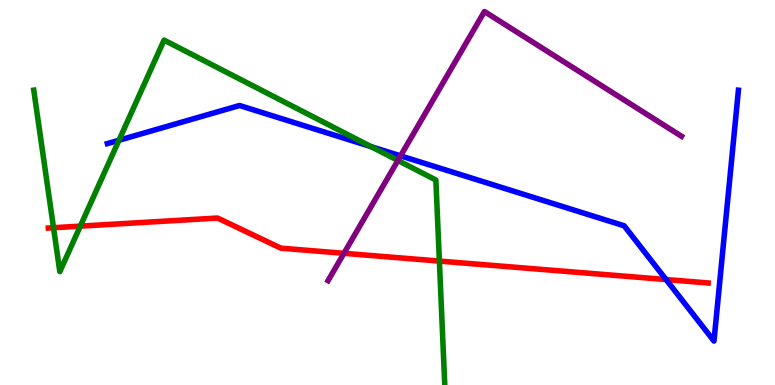[{'lines': ['blue', 'red'], 'intersections': [{'x': 8.59, 'y': 2.74}]}, {'lines': ['green', 'red'], 'intersections': [{'x': 0.691, 'y': 4.09}, {'x': 1.04, 'y': 4.13}, {'x': 5.67, 'y': 3.22}]}, {'lines': ['purple', 'red'], 'intersections': [{'x': 4.44, 'y': 3.42}]}, {'lines': ['blue', 'green'], 'intersections': [{'x': 1.54, 'y': 6.36}, {'x': 4.79, 'y': 6.19}]}, {'lines': ['blue', 'purple'], 'intersections': [{'x': 5.17, 'y': 5.95}]}, {'lines': ['green', 'purple'], 'intersections': [{'x': 5.13, 'y': 5.83}]}]